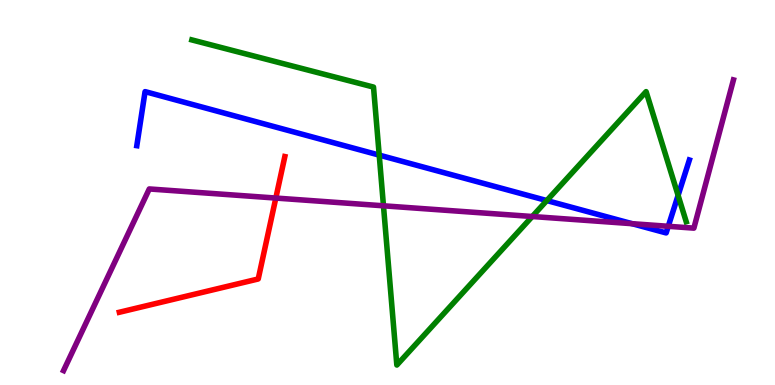[{'lines': ['blue', 'red'], 'intersections': []}, {'lines': ['green', 'red'], 'intersections': []}, {'lines': ['purple', 'red'], 'intersections': [{'x': 3.56, 'y': 4.86}]}, {'lines': ['blue', 'green'], 'intersections': [{'x': 4.89, 'y': 5.97}, {'x': 7.06, 'y': 4.79}, {'x': 8.75, 'y': 4.92}]}, {'lines': ['blue', 'purple'], 'intersections': [{'x': 8.16, 'y': 4.19}, {'x': 8.62, 'y': 4.12}]}, {'lines': ['green', 'purple'], 'intersections': [{'x': 4.95, 'y': 4.65}, {'x': 6.87, 'y': 4.38}]}]